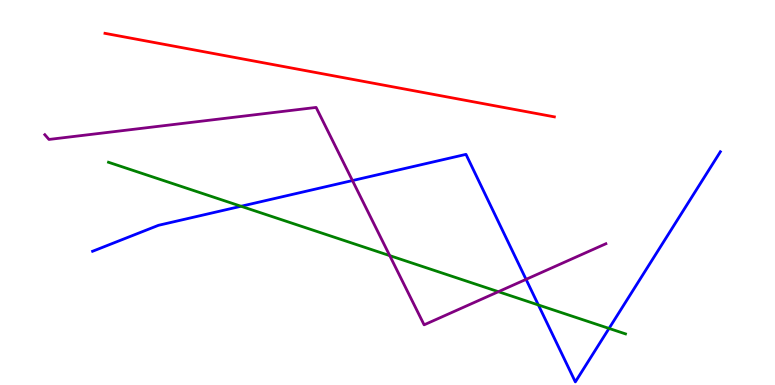[{'lines': ['blue', 'red'], 'intersections': []}, {'lines': ['green', 'red'], 'intersections': []}, {'lines': ['purple', 'red'], 'intersections': []}, {'lines': ['blue', 'green'], 'intersections': [{'x': 3.11, 'y': 4.64}, {'x': 6.95, 'y': 2.08}, {'x': 7.86, 'y': 1.47}]}, {'lines': ['blue', 'purple'], 'intersections': [{'x': 4.55, 'y': 5.31}, {'x': 6.79, 'y': 2.74}]}, {'lines': ['green', 'purple'], 'intersections': [{'x': 5.03, 'y': 3.36}, {'x': 6.43, 'y': 2.42}]}]